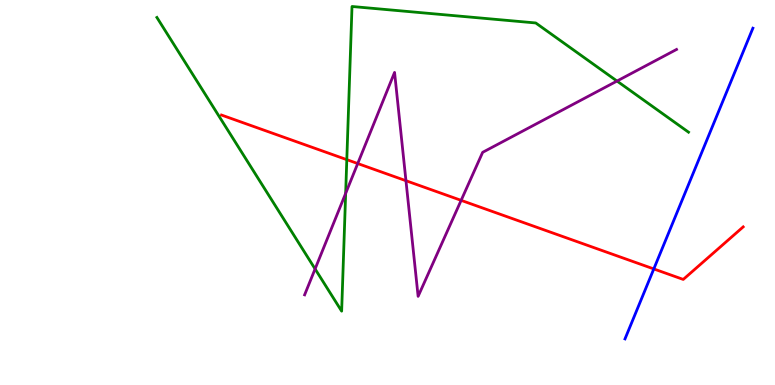[{'lines': ['blue', 'red'], 'intersections': [{'x': 8.44, 'y': 3.01}]}, {'lines': ['green', 'red'], 'intersections': [{'x': 4.47, 'y': 5.85}]}, {'lines': ['purple', 'red'], 'intersections': [{'x': 4.62, 'y': 5.75}, {'x': 5.24, 'y': 5.31}, {'x': 5.95, 'y': 4.8}]}, {'lines': ['blue', 'green'], 'intersections': []}, {'lines': ['blue', 'purple'], 'intersections': []}, {'lines': ['green', 'purple'], 'intersections': [{'x': 4.07, 'y': 3.01}, {'x': 4.46, 'y': 4.98}, {'x': 7.96, 'y': 7.89}]}]